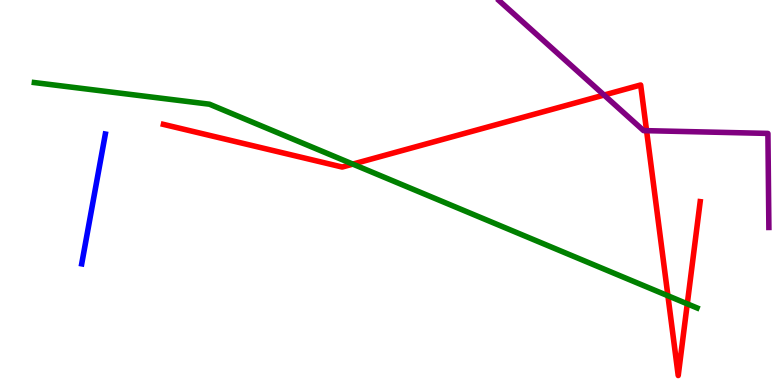[{'lines': ['blue', 'red'], 'intersections': []}, {'lines': ['green', 'red'], 'intersections': [{'x': 4.55, 'y': 5.74}, {'x': 8.62, 'y': 2.32}, {'x': 8.87, 'y': 2.11}]}, {'lines': ['purple', 'red'], 'intersections': [{'x': 7.79, 'y': 7.53}, {'x': 8.34, 'y': 6.61}]}, {'lines': ['blue', 'green'], 'intersections': []}, {'lines': ['blue', 'purple'], 'intersections': []}, {'lines': ['green', 'purple'], 'intersections': []}]